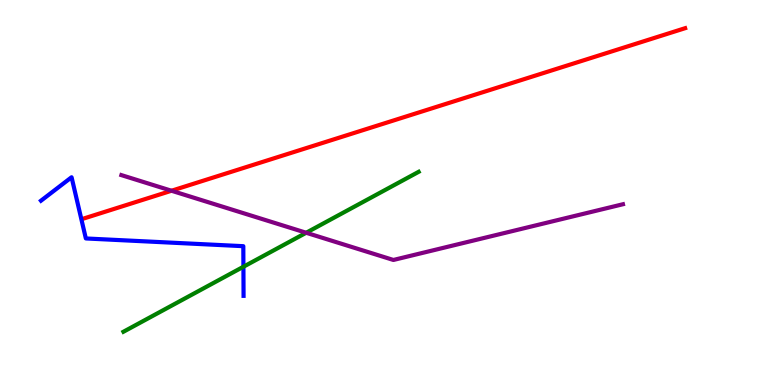[{'lines': ['blue', 'red'], 'intersections': []}, {'lines': ['green', 'red'], 'intersections': []}, {'lines': ['purple', 'red'], 'intersections': [{'x': 2.21, 'y': 5.05}]}, {'lines': ['blue', 'green'], 'intersections': [{'x': 3.14, 'y': 3.07}]}, {'lines': ['blue', 'purple'], 'intersections': []}, {'lines': ['green', 'purple'], 'intersections': [{'x': 3.95, 'y': 3.95}]}]